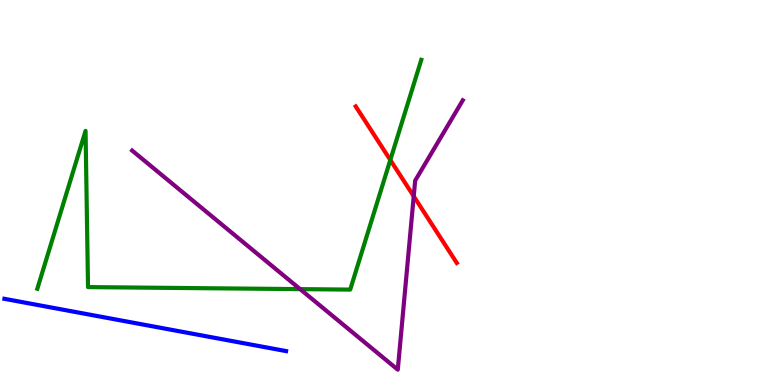[{'lines': ['blue', 'red'], 'intersections': []}, {'lines': ['green', 'red'], 'intersections': [{'x': 5.04, 'y': 5.84}]}, {'lines': ['purple', 'red'], 'intersections': [{'x': 5.34, 'y': 4.9}]}, {'lines': ['blue', 'green'], 'intersections': []}, {'lines': ['blue', 'purple'], 'intersections': []}, {'lines': ['green', 'purple'], 'intersections': [{'x': 3.87, 'y': 2.49}]}]